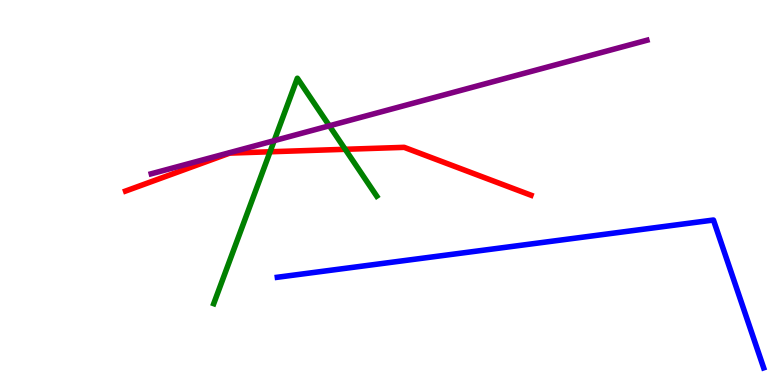[{'lines': ['blue', 'red'], 'intersections': []}, {'lines': ['green', 'red'], 'intersections': [{'x': 3.48, 'y': 6.06}, {'x': 4.45, 'y': 6.12}]}, {'lines': ['purple', 'red'], 'intersections': []}, {'lines': ['blue', 'green'], 'intersections': []}, {'lines': ['blue', 'purple'], 'intersections': []}, {'lines': ['green', 'purple'], 'intersections': [{'x': 3.54, 'y': 6.35}, {'x': 4.25, 'y': 6.73}]}]